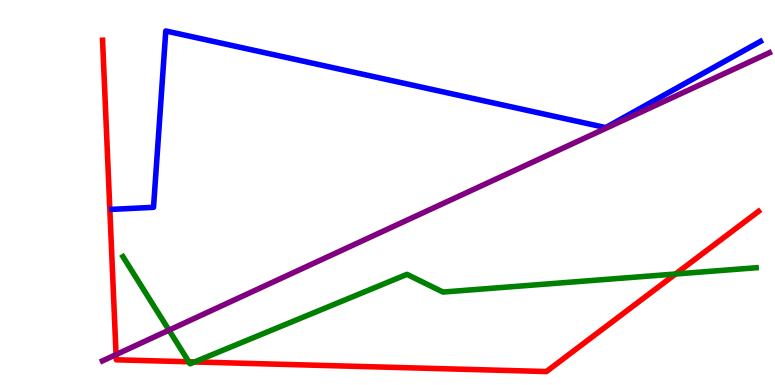[{'lines': ['blue', 'red'], 'intersections': []}, {'lines': ['green', 'red'], 'intersections': [{'x': 2.44, 'y': 0.603}, {'x': 2.51, 'y': 0.599}, {'x': 8.72, 'y': 2.88}]}, {'lines': ['purple', 'red'], 'intersections': [{'x': 1.5, 'y': 0.79}]}, {'lines': ['blue', 'green'], 'intersections': []}, {'lines': ['blue', 'purple'], 'intersections': []}, {'lines': ['green', 'purple'], 'intersections': [{'x': 2.18, 'y': 1.42}]}]